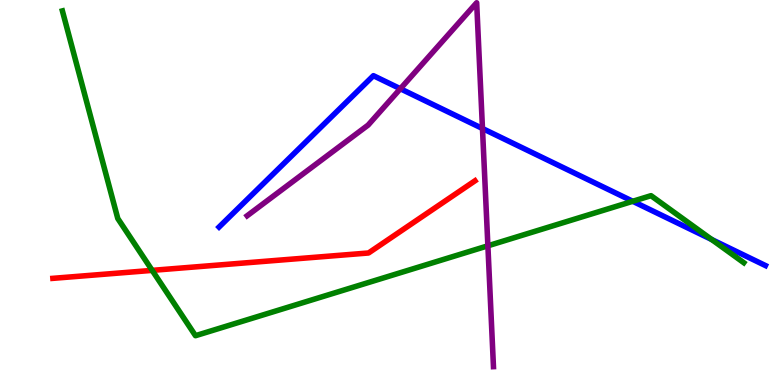[{'lines': ['blue', 'red'], 'intersections': []}, {'lines': ['green', 'red'], 'intersections': [{'x': 1.96, 'y': 2.98}]}, {'lines': ['purple', 'red'], 'intersections': []}, {'lines': ['blue', 'green'], 'intersections': [{'x': 8.16, 'y': 4.77}, {'x': 9.18, 'y': 3.78}]}, {'lines': ['blue', 'purple'], 'intersections': [{'x': 5.17, 'y': 7.69}, {'x': 6.23, 'y': 6.66}]}, {'lines': ['green', 'purple'], 'intersections': [{'x': 6.3, 'y': 3.62}]}]